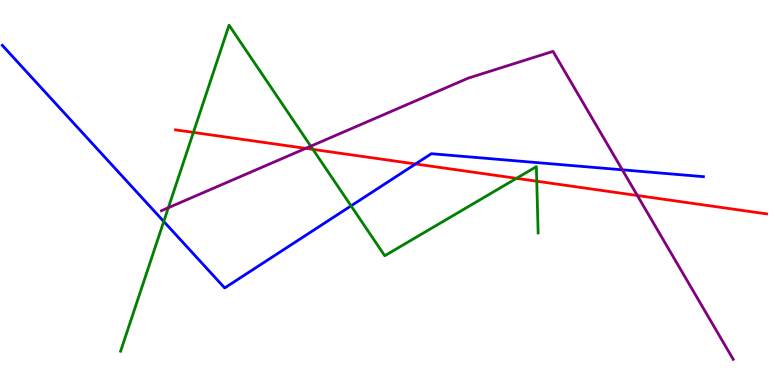[{'lines': ['blue', 'red'], 'intersections': [{'x': 5.36, 'y': 5.74}]}, {'lines': ['green', 'red'], 'intersections': [{'x': 2.5, 'y': 6.56}, {'x': 4.04, 'y': 6.12}, {'x': 6.66, 'y': 5.37}, {'x': 6.93, 'y': 5.29}]}, {'lines': ['purple', 'red'], 'intersections': [{'x': 3.94, 'y': 6.15}, {'x': 8.22, 'y': 4.92}]}, {'lines': ['blue', 'green'], 'intersections': [{'x': 2.11, 'y': 4.25}, {'x': 4.53, 'y': 4.65}]}, {'lines': ['blue', 'purple'], 'intersections': [{'x': 8.03, 'y': 5.59}]}, {'lines': ['green', 'purple'], 'intersections': [{'x': 2.17, 'y': 4.6}, {'x': 4.01, 'y': 6.2}]}]